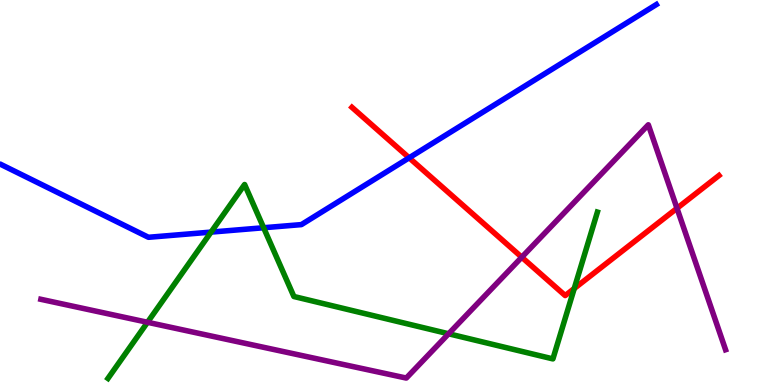[{'lines': ['blue', 'red'], 'intersections': [{'x': 5.28, 'y': 5.9}]}, {'lines': ['green', 'red'], 'intersections': [{'x': 7.41, 'y': 2.51}]}, {'lines': ['purple', 'red'], 'intersections': [{'x': 6.73, 'y': 3.32}, {'x': 8.74, 'y': 4.59}]}, {'lines': ['blue', 'green'], 'intersections': [{'x': 2.72, 'y': 3.97}, {'x': 3.4, 'y': 4.08}]}, {'lines': ['blue', 'purple'], 'intersections': []}, {'lines': ['green', 'purple'], 'intersections': [{'x': 1.9, 'y': 1.63}, {'x': 5.79, 'y': 1.33}]}]